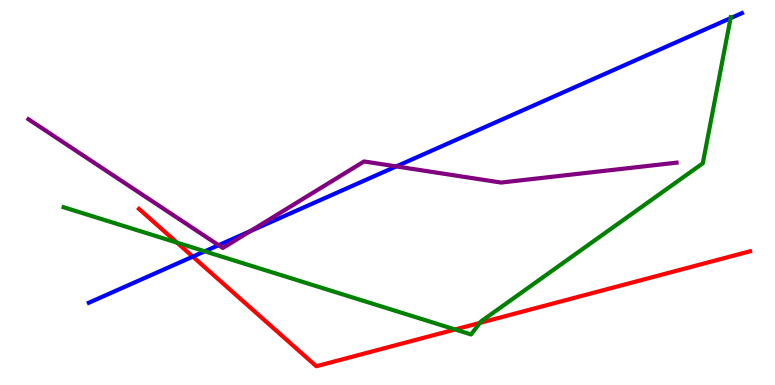[{'lines': ['blue', 'red'], 'intersections': [{'x': 2.49, 'y': 3.33}]}, {'lines': ['green', 'red'], 'intersections': [{'x': 2.28, 'y': 3.7}, {'x': 5.87, 'y': 1.44}, {'x': 6.19, 'y': 1.61}]}, {'lines': ['purple', 'red'], 'intersections': []}, {'lines': ['blue', 'green'], 'intersections': [{'x': 2.64, 'y': 3.47}, {'x': 9.43, 'y': 9.53}]}, {'lines': ['blue', 'purple'], 'intersections': [{'x': 2.82, 'y': 3.63}, {'x': 3.23, 'y': 4.0}, {'x': 5.11, 'y': 5.68}]}, {'lines': ['green', 'purple'], 'intersections': []}]